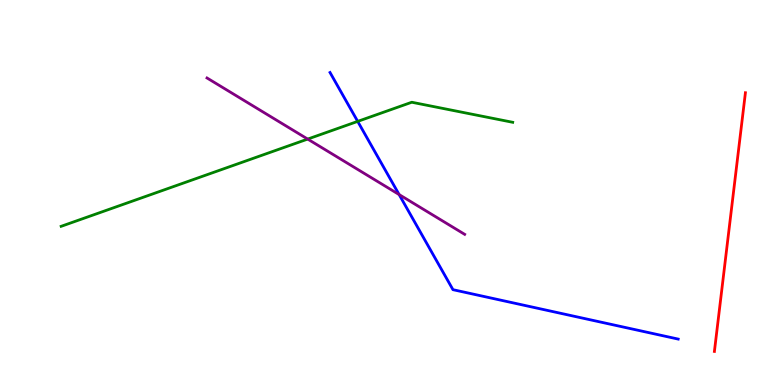[{'lines': ['blue', 'red'], 'intersections': []}, {'lines': ['green', 'red'], 'intersections': []}, {'lines': ['purple', 'red'], 'intersections': []}, {'lines': ['blue', 'green'], 'intersections': [{'x': 4.62, 'y': 6.85}]}, {'lines': ['blue', 'purple'], 'intersections': [{'x': 5.15, 'y': 4.95}]}, {'lines': ['green', 'purple'], 'intersections': [{'x': 3.97, 'y': 6.39}]}]